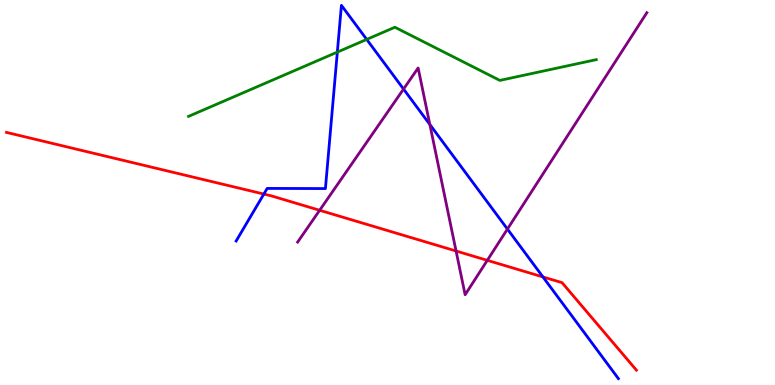[{'lines': ['blue', 'red'], 'intersections': [{'x': 3.4, 'y': 4.96}, {'x': 7.01, 'y': 2.81}]}, {'lines': ['green', 'red'], 'intersections': []}, {'lines': ['purple', 'red'], 'intersections': [{'x': 4.12, 'y': 4.54}, {'x': 5.88, 'y': 3.48}, {'x': 6.29, 'y': 3.24}]}, {'lines': ['blue', 'green'], 'intersections': [{'x': 4.35, 'y': 8.65}, {'x': 4.73, 'y': 8.98}]}, {'lines': ['blue', 'purple'], 'intersections': [{'x': 5.21, 'y': 7.69}, {'x': 5.55, 'y': 6.77}, {'x': 6.55, 'y': 4.05}]}, {'lines': ['green', 'purple'], 'intersections': []}]